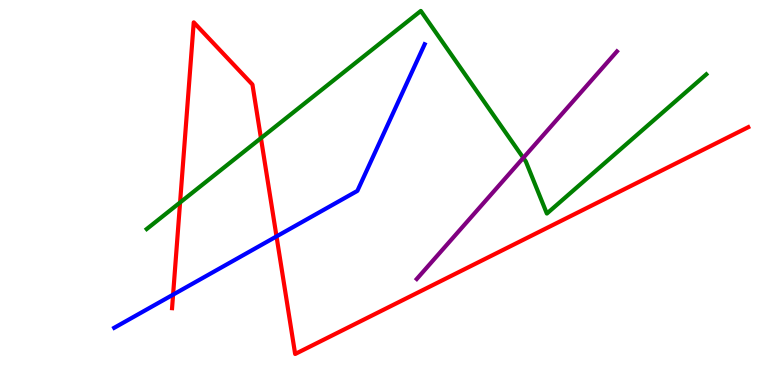[{'lines': ['blue', 'red'], 'intersections': [{'x': 2.23, 'y': 2.35}, {'x': 3.57, 'y': 3.86}]}, {'lines': ['green', 'red'], 'intersections': [{'x': 2.32, 'y': 4.74}, {'x': 3.37, 'y': 6.41}]}, {'lines': ['purple', 'red'], 'intersections': []}, {'lines': ['blue', 'green'], 'intersections': []}, {'lines': ['blue', 'purple'], 'intersections': []}, {'lines': ['green', 'purple'], 'intersections': [{'x': 6.75, 'y': 5.9}]}]